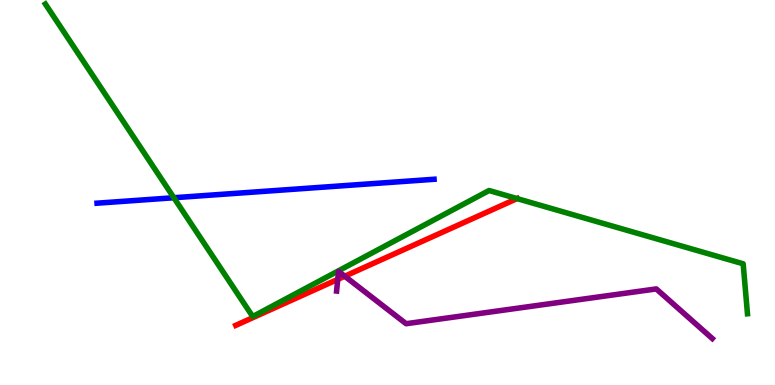[{'lines': ['blue', 'red'], 'intersections': []}, {'lines': ['green', 'red'], 'intersections': [{'x': 6.67, 'y': 4.84}]}, {'lines': ['purple', 'red'], 'intersections': [{'x': 4.36, 'y': 2.74}, {'x': 4.45, 'y': 2.83}]}, {'lines': ['blue', 'green'], 'intersections': [{'x': 2.24, 'y': 4.86}]}, {'lines': ['blue', 'purple'], 'intersections': []}, {'lines': ['green', 'purple'], 'intersections': []}]